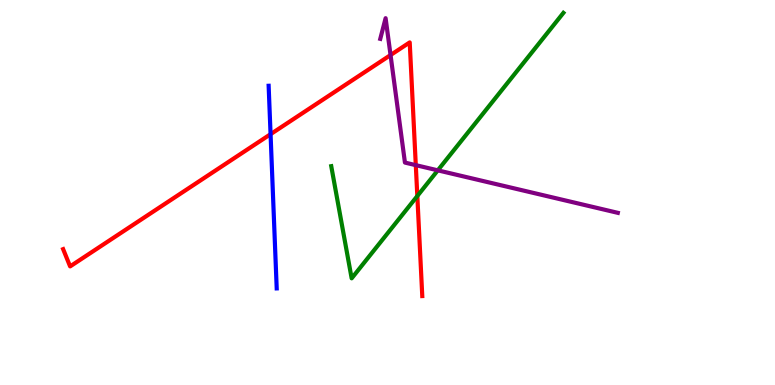[{'lines': ['blue', 'red'], 'intersections': [{'x': 3.49, 'y': 6.51}]}, {'lines': ['green', 'red'], 'intersections': [{'x': 5.38, 'y': 4.91}]}, {'lines': ['purple', 'red'], 'intersections': [{'x': 5.04, 'y': 8.57}, {'x': 5.37, 'y': 5.71}]}, {'lines': ['blue', 'green'], 'intersections': []}, {'lines': ['blue', 'purple'], 'intersections': []}, {'lines': ['green', 'purple'], 'intersections': [{'x': 5.65, 'y': 5.58}]}]